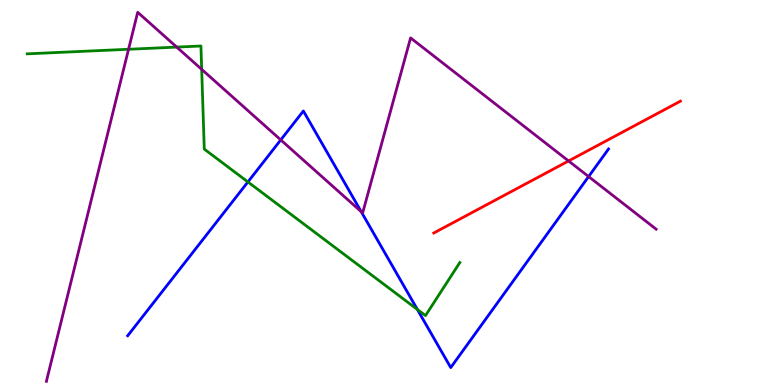[{'lines': ['blue', 'red'], 'intersections': []}, {'lines': ['green', 'red'], 'intersections': []}, {'lines': ['purple', 'red'], 'intersections': [{'x': 7.34, 'y': 5.82}]}, {'lines': ['blue', 'green'], 'intersections': [{'x': 3.2, 'y': 5.27}, {'x': 5.39, 'y': 1.96}]}, {'lines': ['blue', 'purple'], 'intersections': [{'x': 3.62, 'y': 6.37}, {'x': 4.66, 'y': 4.5}, {'x': 7.59, 'y': 5.41}]}, {'lines': ['green', 'purple'], 'intersections': [{'x': 1.66, 'y': 8.72}, {'x': 2.28, 'y': 8.78}, {'x': 2.6, 'y': 8.2}]}]